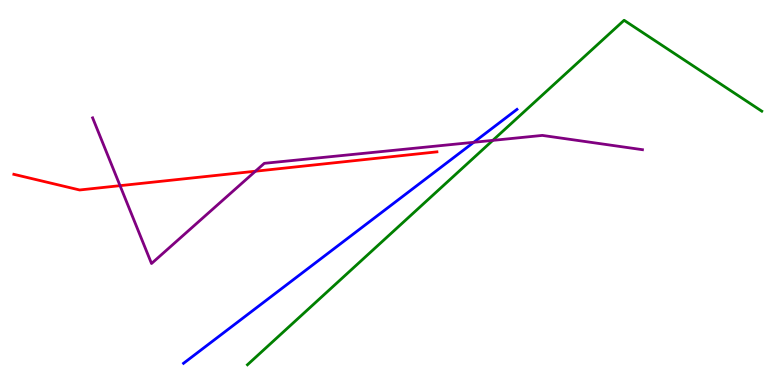[{'lines': ['blue', 'red'], 'intersections': []}, {'lines': ['green', 'red'], 'intersections': []}, {'lines': ['purple', 'red'], 'intersections': [{'x': 1.55, 'y': 5.18}, {'x': 3.3, 'y': 5.55}]}, {'lines': ['blue', 'green'], 'intersections': []}, {'lines': ['blue', 'purple'], 'intersections': [{'x': 6.11, 'y': 6.3}]}, {'lines': ['green', 'purple'], 'intersections': [{'x': 6.36, 'y': 6.35}]}]